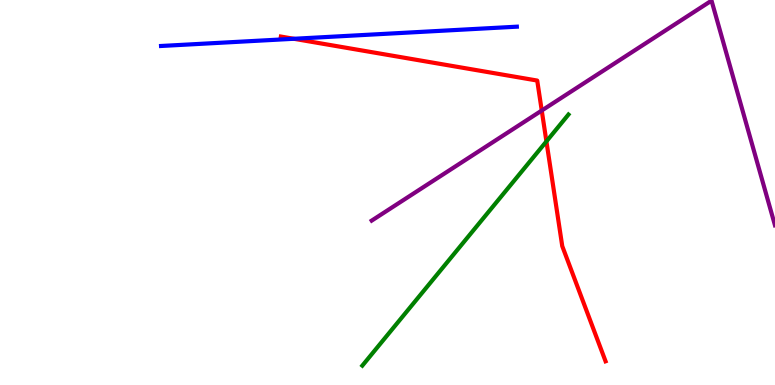[{'lines': ['blue', 'red'], 'intersections': [{'x': 3.79, 'y': 8.99}]}, {'lines': ['green', 'red'], 'intersections': [{'x': 7.05, 'y': 6.33}]}, {'lines': ['purple', 'red'], 'intersections': [{'x': 6.99, 'y': 7.13}]}, {'lines': ['blue', 'green'], 'intersections': []}, {'lines': ['blue', 'purple'], 'intersections': []}, {'lines': ['green', 'purple'], 'intersections': []}]